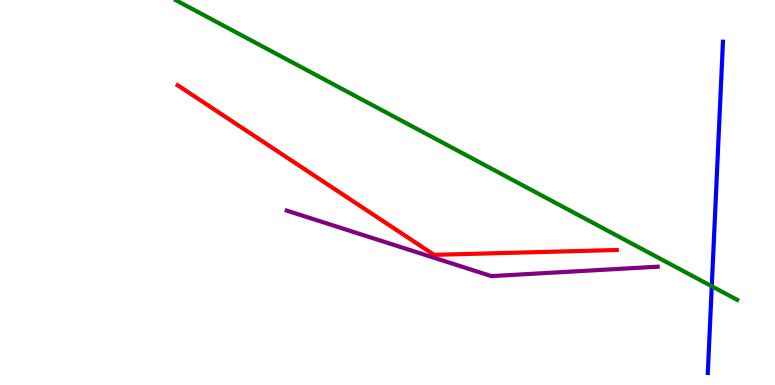[{'lines': ['blue', 'red'], 'intersections': []}, {'lines': ['green', 'red'], 'intersections': []}, {'lines': ['purple', 'red'], 'intersections': []}, {'lines': ['blue', 'green'], 'intersections': [{'x': 9.18, 'y': 2.56}]}, {'lines': ['blue', 'purple'], 'intersections': []}, {'lines': ['green', 'purple'], 'intersections': []}]